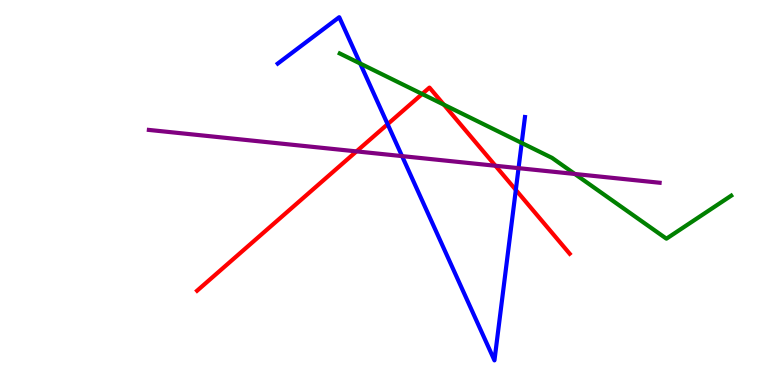[{'lines': ['blue', 'red'], 'intersections': [{'x': 5.0, 'y': 6.77}, {'x': 6.66, 'y': 5.07}]}, {'lines': ['green', 'red'], 'intersections': [{'x': 5.45, 'y': 7.56}, {'x': 5.73, 'y': 7.28}]}, {'lines': ['purple', 'red'], 'intersections': [{'x': 4.6, 'y': 6.07}, {'x': 6.39, 'y': 5.69}]}, {'lines': ['blue', 'green'], 'intersections': [{'x': 4.65, 'y': 8.35}, {'x': 6.73, 'y': 6.29}]}, {'lines': ['blue', 'purple'], 'intersections': [{'x': 5.19, 'y': 5.95}, {'x': 6.69, 'y': 5.63}]}, {'lines': ['green', 'purple'], 'intersections': [{'x': 7.42, 'y': 5.48}]}]